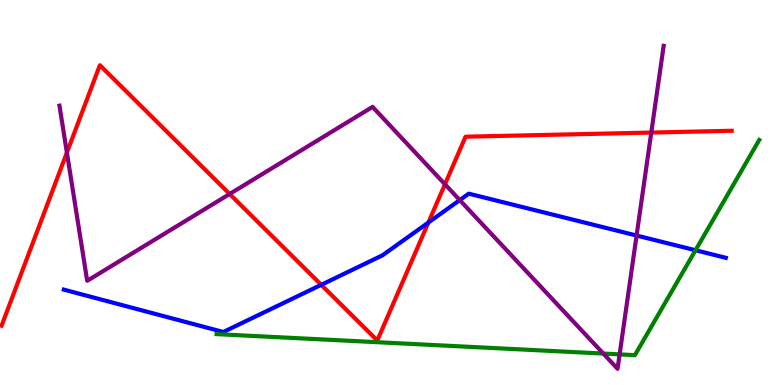[{'lines': ['blue', 'red'], 'intersections': [{'x': 4.14, 'y': 2.6}, {'x': 5.53, 'y': 4.22}]}, {'lines': ['green', 'red'], 'intersections': []}, {'lines': ['purple', 'red'], 'intersections': [{'x': 0.863, 'y': 6.04}, {'x': 2.96, 'y': 4.96}, {'x': 5.74, 'y': 5.21}, {'x': 8.4, 'y': 6.56}]}, {'lines': ['blue', 'green'], 'intersections': [{'x': 8.97, 'y': 3.5}]}, {'lines': ['blue', 'purple'], 'intersections': [{'x': 5.93, 'y': 4.8}, {'x': 8.21, 'y': 3.88}]}, {'lines': ['green', 'purple'], 'intersections': [{'x': 7.78, 'y': 0.816}, {'x': 8.0, 'y': 0.795}]}]